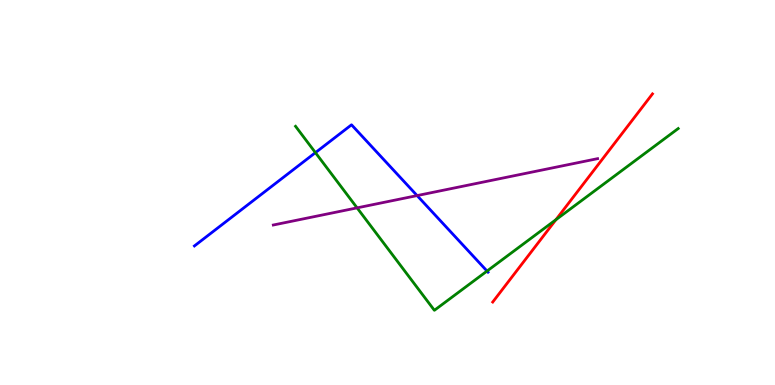[{'lines': ['blue', 'red'], 'intersections': []}, {'lines': ['green', 'red'], 'intersections': [{'x': 7.17, 'y': 4.29}]}, {'lines': ['purple', 'red'], 'intersections': []}, {'lines': ['blue', 'green'], 'intersections': [{'x': 4.07, 'y': 6.04}, {'x': 6.28, 'y': 2.96}]}, {'lines': ['blue', 'purple'], 'intersections': [{'x': 5.38, 'y': 4.92}]}, {'lines': ['green', 'purple'], 'intersections': [{'x': 4.61, 'y': 4.6}]}]